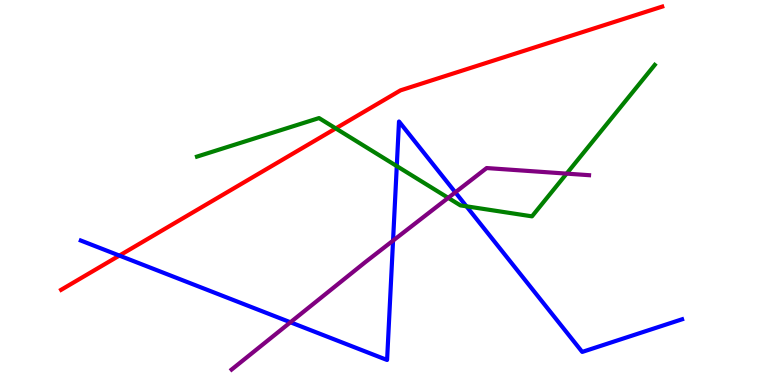[{'lines': ['blue', 'red'], 'intersections': [{'x': 1.54, 'y': 3.36}]}, {'lines': ['green', 'red'], 'intersections': [{'x': 4.33, 'y': 6.66}]}, {'lines': ['purple', 'red'], 'intersections': []}, {'lines': ['blue', 'green'], 'intersections': [{'x': 5.12, 'y': 5.69}, {'x': 6.02, 'y': 4.64}]}, {'lines': ['blue', 'purple'], 'intersections': [{'x': 3.75, 'y': 1.63}, {'x': 5.07, 'y': 3.75}, {'x': 5.88, 'y': 5.0}]}, {'lines': ['green', 'purple'], 'intersections': [{'x': 5.78, 'y': 4.86}, {'x': 7.31, 'y': 5.49}]}]